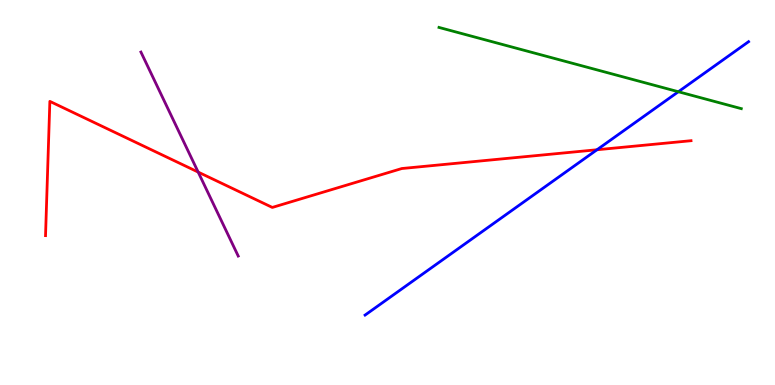[{'lines': ['blue', 'red'], 'intersections': [{'x': 7.7, 'y': 6.11}]}, {'lines': ['green', 'red'], 'intersections': []}, {'lines': ['purple', 'red'], 'intersections': [{'x': 2.56, 'y': 5.53}]}, {'lines': ['blue', 'green'], 'intersections': [{'x': 8.75, 'y': 7.62}]}, {'lines': ['blue', 'purple'], 'intersections': []}, {'lines': ['green', 'purple'], 'intersections': []}]